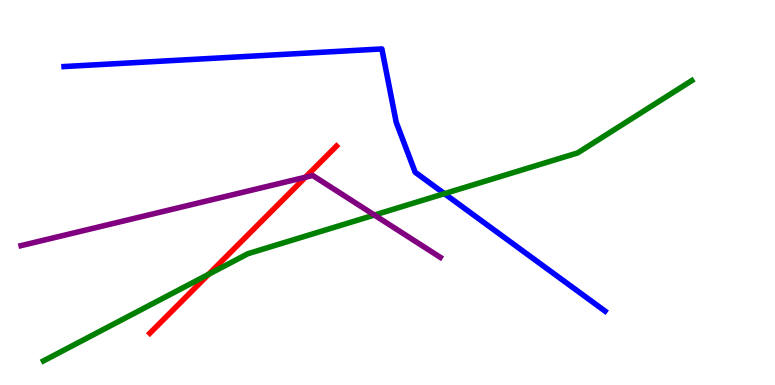[{'lines': ['blue', 'red'], 'intersections': []}, {'lines': ['green', 'red'], 'intersections': [{'x': 2.69, 'y': 2.87}]}, {'lines': ['purple', 'red'], 'intersections': [{'x': 3.94, 'y': 5.4}]}, {'lines': ['blue', 'green'], 'intersections': [{'x': 5.73, 'y': 4.97}]}, {'lines': ['blue', 'purple'], 'intersections': []}, {'lines': ['green', 'purple'], 'intersections': [{'x': 4.83, 'y': 4.41}]}]